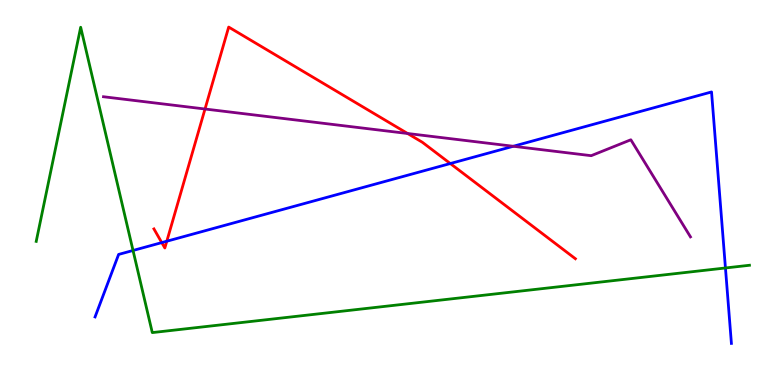[{'lines': ['blue', 'red'], 'intersections': [{'x': 2.09, 'y': 3.7}, {'x': 2.15, 'y': 3.73}, {'x': 5.81, 'y': 5.75}]}, {'lines': ['green', 'red'], 'intersections': []}, {'lines': ['purple', 'red'], 'intersections': [{'x': 2.65, 'y': 7.17}, {'x': 5.26, 'y': 6.53}]}, {'lines': ['blue', 'green'], 'intersections': [{'x': 1.72, 'y': 3.49}, {'x': 9.36, 'y': 3.04}]}, {'lines': ['blue', 'purple'], 'intersections': [{'x': 6.62, 'y': 6.2}]}, {'lines': ['green', 'purple'], 'intersections': []}]